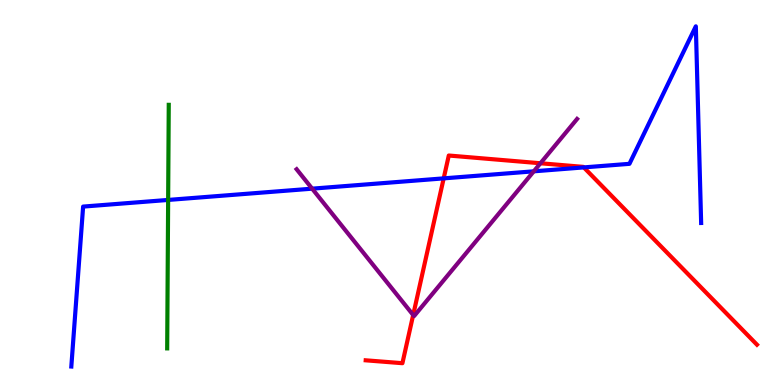[{'lines': ['blue', 'red'], 'intersections': [{'x': 5.72, 'y': 5.37}, {'x': 7.53, 'y': 5.65}]}, {'lines': ['green', 'red'], 'intersections': []}, {'lines': ['purple', 'red'], 'intersections': [{'x': 5.33, 'y': 1.82}, {'x': 6.97, 'y': 5.76}]}, {'lines': ['blue', 'green'], 'intersections': [{'x': 2.17, 'y': 4.81}]}, {'lines': ['blue', 'purple'], 'intersections': [{'x': 4.03, 'y': 5.1}, {'x': 6.89, 'y': 5.55}]}, {'lines': ['green', 'purple'], 'intersections': []}]